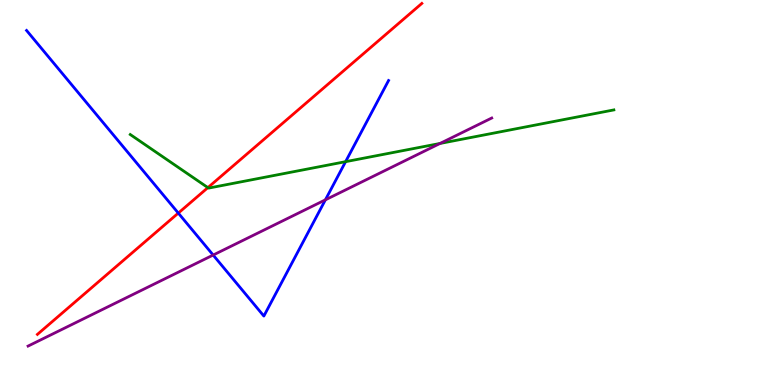[{'lines': ['blue', 'red'], 'intersections': [{'x': 2.3, 'y': 4.47}]}, {'lines': ['green', 'red'], 'intersections': [{'x': 2.68, 'y': 5.13}]}, {'lines': ['purple', 'red'], 'intersections': []}, {'lines': ['blue', 'green'], 'intersections': [{'x': 4.46, 'y': 5.8}]}, {'lines': ['blue', 'purple'], 'intersections': [{'x': 2.75, 'y': 3.38}, {'x': 4.2, 'y': 4.81}]}, {'lines': ['green', 'purple'], 'intersections': [{'x': 5.68, 'y': 6.27}]}]